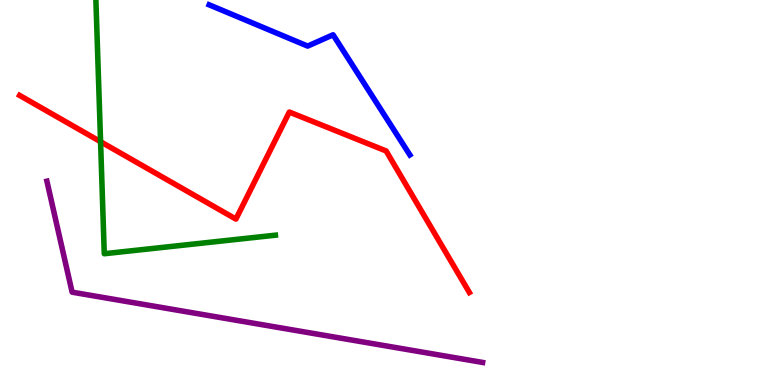[{'lines': ['blue', 'red'], 'intersections': []}, {'lines': ['green', 'red'], 'intersections': [{'x': 1.3, 'y': 6.32}]}, {'lines': ['purple', 'red'], 'intersections': []}, {'lines': ['blue', 'green'], 'intersections': []}, {'lines': ['blue', 'purple'], 'intersections': []}, {'lines': ['green', 'purple'], 'intersections': []}]